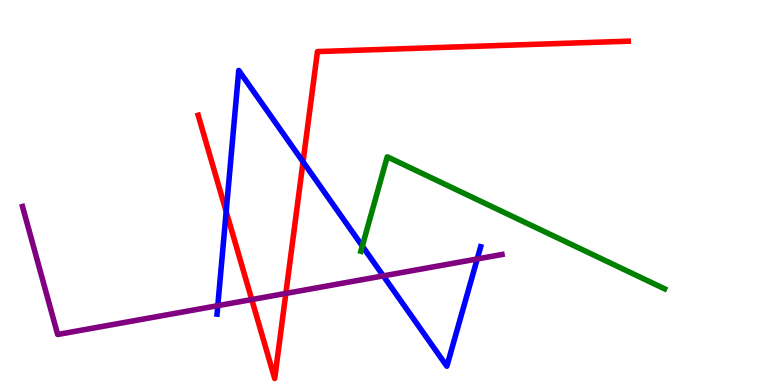[{'lines': ['blue', 'red'], 'intersections': [{'x': 2.92, 'y': 4.51}, {'x': 3.91, 'y': 5.8}]}, {'lines': ['green', 'red'], 'intersections': []}, {'lines': ['purple', 'red'], 'intersections': [{'x': 3.25, 'y': 2.22}, {'x': 3.69, 'y': 2.38}]}, {'lines': ['blue', 'green'], 'intersections': [{'x': 4.67, 'y': 3.61}]}, {'lines': ['blue', 'purple'], 'intersections': [{'x': 2.81, 'y': 2.06}, {'x': 4.95, 'y': 2.83}, {'x': 6.16, 'y': 3.27}]}, {'lines': ['green', 'purple'], 'intersections': []}]